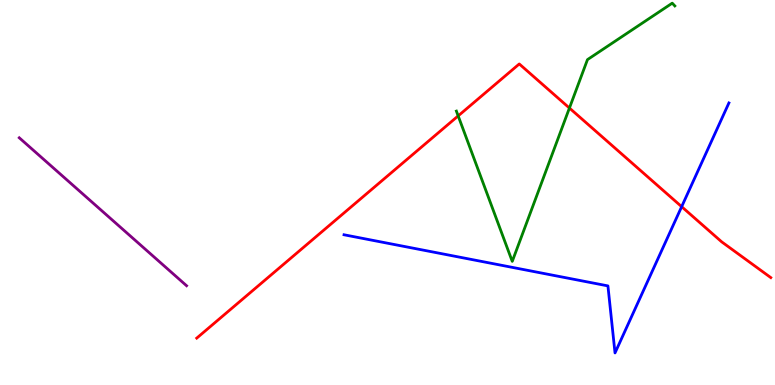[{'lines': ['blue', 'red'], 'intersections': [{'x': 8.8, 'y': 4.63}]}, {'lines': ['green', 'red'], 'intersections': [{'x': 5.91, 'y': 6.99}, {'x': 7.35, 'y': 7.19}]}, {'lines': ['purple', 'red'], 'intersections': []}, {'lines': ['blue', 'green'], 'intersections': []}, {'lines': ['blue', 'purple'], 'intersections': []}, {'lines': ['green', 'purple'], 'intersections': []}]